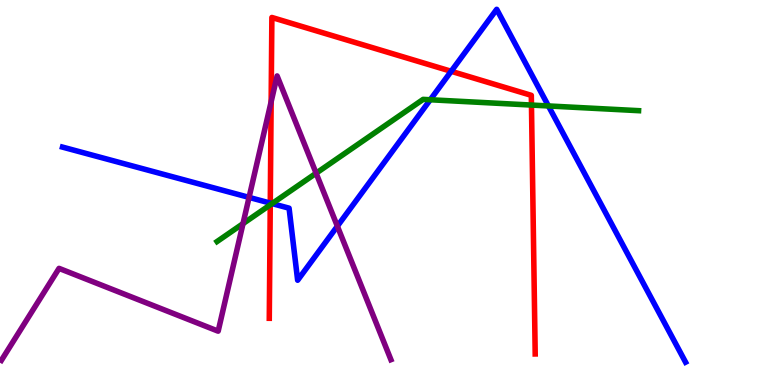[{'lines': ['blue', 'red'], 'intersections': [{'x': 3.49, 'y': 4.72}, {'x': 5.82, 'y': 8.15}]}, {'lines': ['green', 'red'], 'intersections': [{'x': 3.49, 'y': 4.68}, {'x': 6.86, 'y': 7.27}]}, {'lines': ['purple', 'red'], 'intersections': [{'x': 3.5, 'y': 7.36}]}, {'lines': ['blue', 'green'], 'intersections': [{'x': 3.51, 'y': 4.71}, {'x': 5.55, 'y': 7.41}, {'x': 7.08, 'y': 7.25}]}, {'lines': ['blue', 'purple'], 'intersections': [{'x': 3.21, 'y': 4.87}, {'x': 4.35, 'y': 4.13}]}, {'lines': ['green', 'purple'], 'intersections': [{'x': 3.14, 'y': 4.19}, {'x': 4.08, 'y': 5.5}]}]